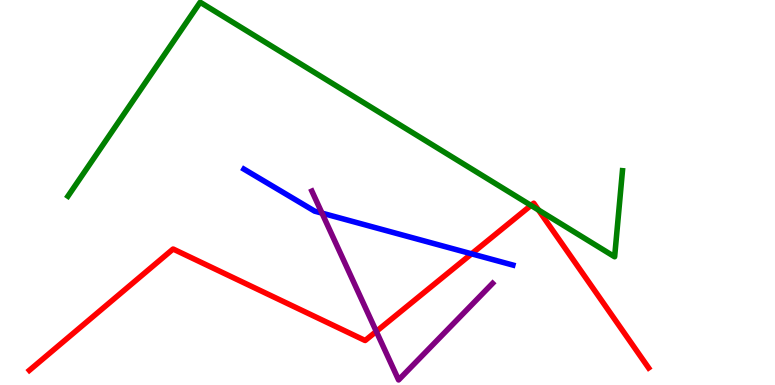[{'lines': ['blue', 'red'], 'intersections': [{'x': 6.08, 'y': 3.41}]}, {'lines': ['green', 'red'], 'intersections': [{'x': 6.85, 'y': 4.66}, {'x': 6.95, 'y': 4.55}]}, {'lines': ['purple', 'red'], 'intersections': [{'x': 4.86, 'y': 1.39}]}, {'lines': ['blue', 'green'], 'intersections': []}, {'lines': ['blue', 'purple'], 'intersections': [{'x': 4.15, 'y': 4.46}]}, {'lines': ['green', 'purple'], 'intersections': []}]